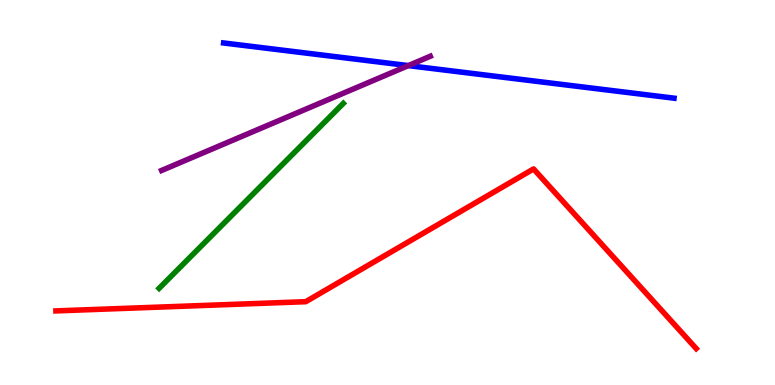[{'lines': ['blue', 'red'], 'intersections': []}, {'lines': ['green', 'red'], 'intersections': []}, {'lines': ['purple', 'red'], 'intersections': []}, {'lines': ['blue', 'green'], 'intersections': []}, {'lines': ['blue', 'purple'], 'intersections': [{'x': 5.27, 'y': 8.3}]}, {'lines': ['green', 'purple'], 'intersections': []}]